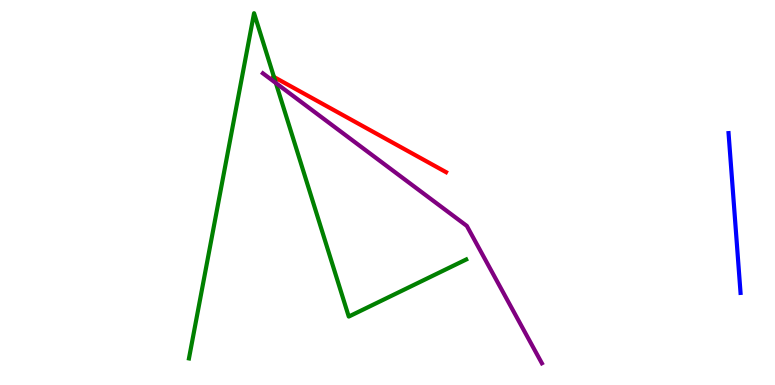[{'lines': ['blue', 'red'], 'intersections': []}, {'lines': ['green', 'red'], 'intersections': [{'x': 3.54, 'y': 8.0}]}, {'lines': ['purple', 'red'], 'intersections': []}, {'lines': ['blue', 'green'], 'intersections': []}, {'lines': ['blue', 'purple'], 'intersections': []}, {'lines': ['green', 'purple'], 'intersections': [{'x': 3.56, 'y': 7.84}]}]